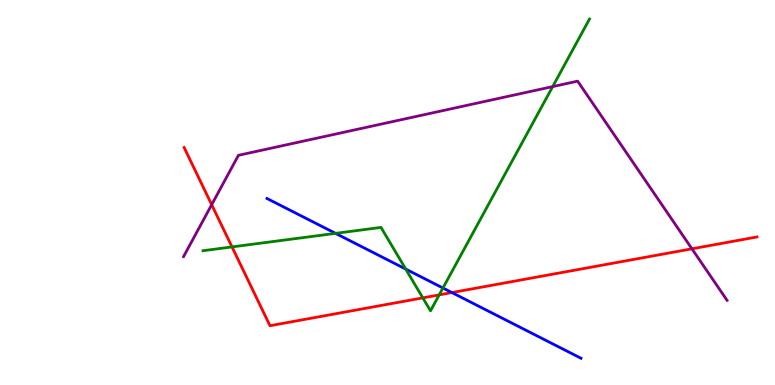[{'lines': ['blue', 'red'], 'intersections': [{'x': 5.83, 'y': 2.4}]}, {'lines': ['green', 'red'], 'intersections': [{'x': 2.99, 'y': 3.59}, {'x': 5.46, 'y': 2.26}, {'x': 5.67, 'y': 2.34}]}, {'lines': ['purple', 'red'], 'intersections': [{'x': 2.73, 'y': 4.68}, {'x': 8.93, 'y': 3.54}]}, {'lines': ['blue', 'green'], 'intersections': [{'x': 4.33, 'y': 3.94}, {'x': 5.24, 'y': 3.01}, {'x': 5.72, 'y': 2.52}]}, {'lines': ['blue', 'purple'], 'intersections': []}, {'lines': ['green', 'purple'], 'intersections': [{'x': 7.13, 'y': 7.75}]}]